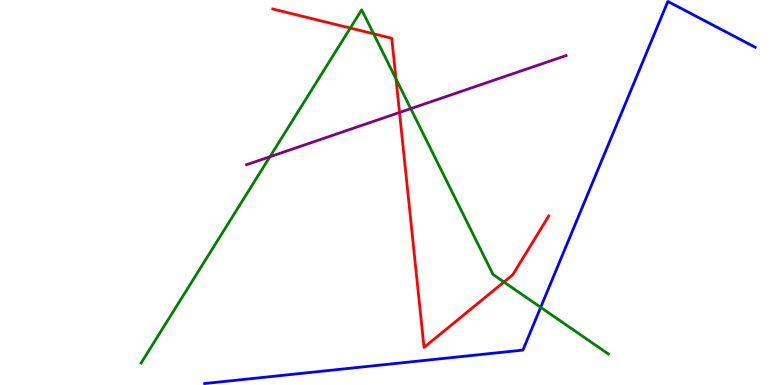[{'lines': ['blue', 'red'], 'intersections': []}, {'lines': ['green', 'red'], 'intersections': [{'x': 4.52, 'y': 9.27}, {'x': 4.82, 'y': 9.12}, {'x': 5.11, 'y': 7.95}, {'x': 6.5, 'y': 2.67}]}, {'lines': ['purple', 'red'], 'intersections': [{'x': 5.15, 'y': 7.08}]}, {'lines': ['blue', 'green'], 'intersections': [{'x': 6.98, 'y': 2.02}]}, {'lines': ['blue', 'purple'], 'intersections': []}, {'lines': ['green', 'purple'], 'intersections': [{'x': 3.48, 'y': 5.93}, {'x': 5.3, 'y': 7.18}]}]